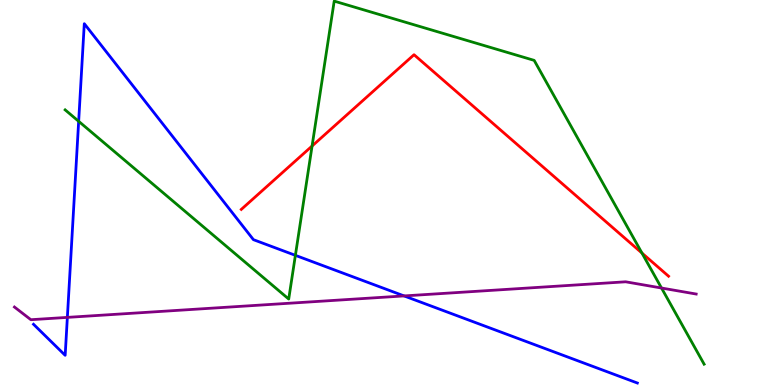[{'lines': ['blue', 'red'], 'intersections': []}, {'lines': ['green', 'red'], 'intersections': [{'x': 4.03, 'y': 6.21}, {'x': 8.28, 'y': 3.43}]}, {'lines': ['purple', 'red'], 'intersections': []}, {'lines': ['blue', 'green'], 'intersections': [{'x': 1.02, 'y': 6.85}, {'x': 3.81, 'y': 3.37}]}, {'lines': ['blue', 'purple'], 'intersections': [{'x': 0.869, 'y': 1.76}, {'x': 5.21, 'y': 2.31}]}, {'lines': ['green', 'purple'], 'intersections': [{'x': 8.54, 'y': 2.52}]}]